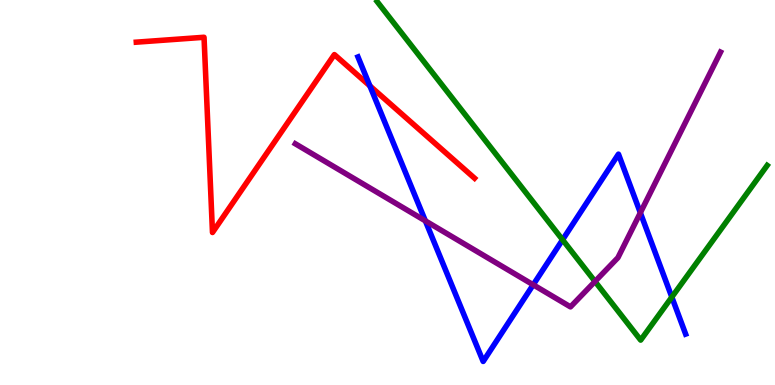[{'lines': ['blue', 'red'], 'intersections': [{'x': 4.77, 'y': 7.77}]}, {'lines': ['green', 'red'], 'intersections': []}, {'lines': ['purple', 'red'], 'intersections': []}, {'lines': ['blue', 'green'], 'intersections': [{'x': 7.26, 'y': 3.77}, {'x': 8.67, 'y': 2.28}]}, {'lines': ['blue', 'purple'], 'intersections': [{'x': 5.49, 'y': 4.26}, {'x': 6.88, 'y': 2.6}, {'x': 8.26, 'y': 4.47}]}, {'lines': ['green', 'purple'], 'intersections': [{'x': 7.68, 'y': 2.69}]}]